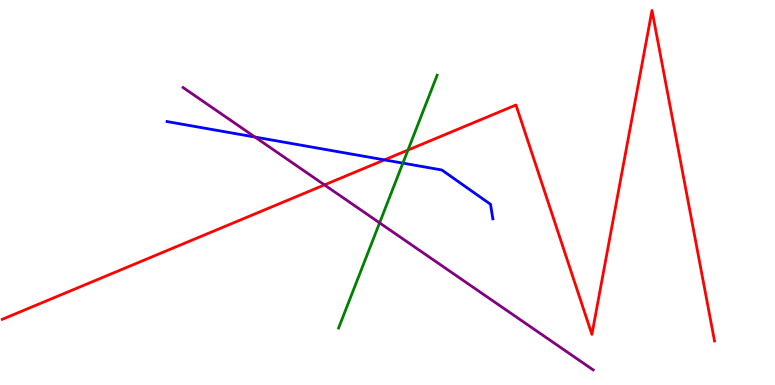[{'lines': ['blue', 'red'], 'intersections': [{'x': 4.96, 'y': 5.85}]}, {'lines': ['green', 'red'], 'intersections': [{'x': 5.26, 'y': 6.1}]}, {'lines': ['purple', 'red'], 'intersections': [{'x': 4.19, 'y': 5.2}]}, {'lines': ['blue', 'green'], 'intersections': [{'x': 5.2, 'y': 5.76}]}, {'lines': ['blue', 'purple'], 'intersections': [{'x': 3.29, 'y': 6.44}]}, {'lines': ['green', 'purple'], 'intersections': [{'x': 4.9, 'y': 4.21}]}]